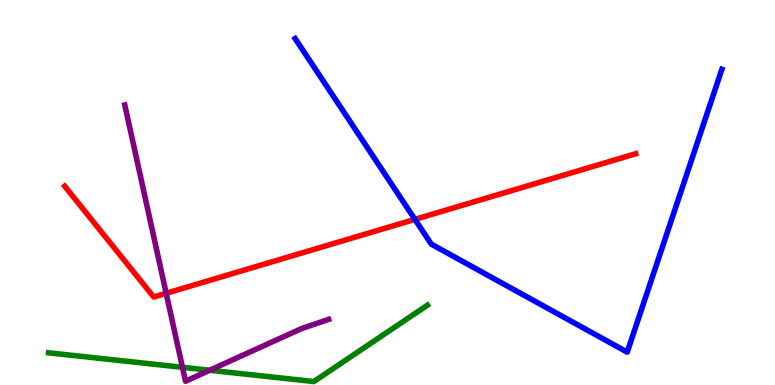[{'lines': ['blue', 'red'], 'intersections': [{'x': 5.35, 'y': 4.3}]}, {'lines': ['green', 'red'], 'intersections': []}, {'lines': ['purple', 'red'], 'intersections': [{'x': 2.14, 'y': 2.38}]}, {'lines': ['blue', 'green'], 'intersections': []}, {'lines': ['blue', 'purple'], 'intersections': []}, {'lines': ['green', 'purple'], 'intersections': [{'x': 2.35, 'y': 0.46}, {'x': 2.71, 'y': 0.383}]}]